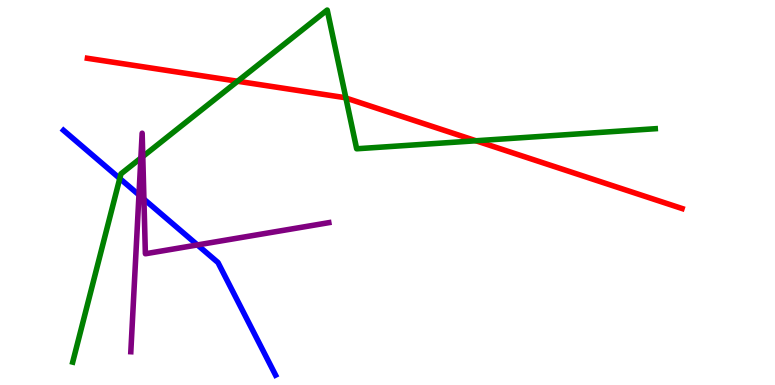[{'lines': ['blue', 'red'], 'intersections': []}, {'lines': ['green', 'red'], 'intersections': [{'x': 3.07, 'y': 7.89}, {'x': 4.46, 'y': 7.45}, {'x': 6.14, 'y': 6.34}]}, {'lines': ['purple', 'red'], 'intersections': []}, {'lines': ['blue', 'green'], 'intersections': [{'x': 1.55, 'y': 5.36}]}, {'lines': ['blue', 'purple'], 'intersections': [{'x': 1.79, 'y': 4.94}, {'x': 1.86, 'y': 4.83}, {'x': 2.55, 'y': 3.64}]}, {'lines': ['green', 'purple'], 'intersections': [{'x': 1.82, 'y': 5.89}, {'x': 1.84, 'y': 5.93}]}]